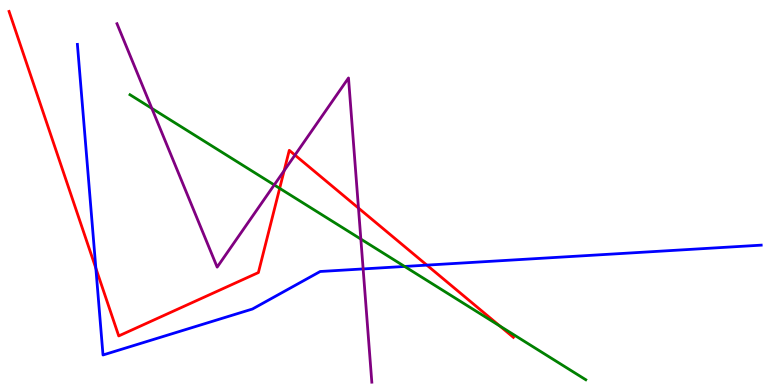[{'lines': ['blue', 'red'], 'intersections': [{'x': 1.24, 'y': 3.03}, {'x': 5.51, 'y': 3.11}]}, {'lines': ['green', 'red'], 'intersections': [{'x': 3.61, 'y': 5.11}, {'x': 6.45, 'y': 1.53}]}, {'lines': ['purple', 'red'], 'intersections': [{'x': 3.67, 'y': 5.57}, {'x': 3.81, 'y': 5.97}, {'x': 4.63, 'y': 4.6}]}, {'lines': ['blue', 'green'], 'intersections': [{'x': 5.22, 'y': 3.08}]}, {'lines': ['blue', 'purple'], 'intersections': [{'x': 4.69, 'y': 3.01}]}, {'lines': ['green', 'purple'], 'intersections': [{'x': 1.96, 'y': 7.18}, {'x': 3.54, 'y': 5.2}, {'x': 4.66, 'y': 3.79}]}]